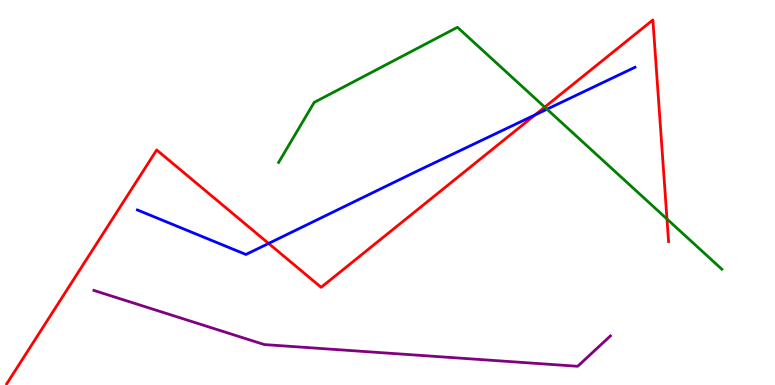[{'lines': ['blue', 'red'], 'intersections': [{'x': 3.47, 'y': 3.68}, {'x': 6.91, 'y': 7.02}]}, {'lines': ['green', 'red'], 'intersections': [{'x': 7.03, 'y': 7.22}, {'x': 8.61, 'y': 4.31}]}, {'lines': ['purple', 'red'], 'intersections': []}, {'lines': ['blue', 'green'], 'intersections': [{'x': 7.06, 'y': 7.16}]}, {'lines': ['blue', 'purple'], 'intersections': []}, {'lines': ['green', 'purple'], 'intersections': []}]